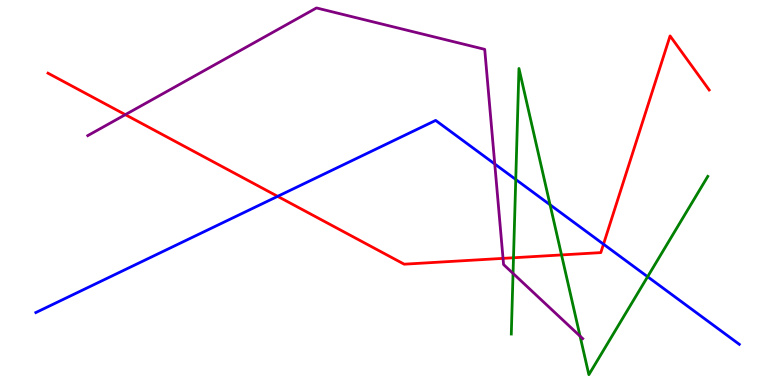[{'lines': ['blue', 'red'], 'intersections': [{'x': 3.58, 'y': 4.9}, {'x': 7.79, 'y': 3.66}]}, {'lines': ['green', 'red'], 'intersections': [{'x': 6.63, 'y': 3.31}, {'x': 7.25, 'y': 3.38}]}, {'lines': ['purple', 'red'], 'intersections': [{'x': 1.62, 'y': 7.02}, {'x': 6.49, 'y': 3.29}]}, {'lines': ['blue', 'green'], 'intersections': [{'x': 6.65, 'y': 5.34}, {'x': 7.1, 'y': 4.68}, {'x': 8.36, 'y': 2.81}]}, {'lines': ['blue', 'purple'], 'intersections': [{'x': 6.38, 'y': 5.74}]}, {'lines': ['green', 'purple'], 'intersections': [{'x': 6.62, 'y': 2.9}, {'x': 7.48, 'y': 1.27}]}]